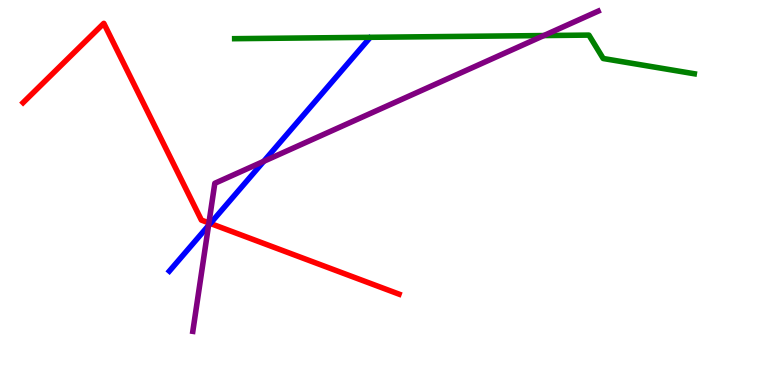[{'lines': ['blue', 'red'], 'intersections': [{'x': 2.71, 'y': 4.2}]}, {'lines': ['green', 'red'], 'intersections': []}, {'lines': ['purple', 'red'], 'intersections': [{'x': 2.7, 'y': 4.21}]}, {'lines': ['blue', 'green'], 'intersections': []}, {'lines': ['blue', 'purple'], 'intersections': [{'x': 2.69, 'y': 4.14}, {'x': 3.4, 'y': 5.81}]}, {'lines': ['green', 'purple'], 'intersections': [{'x': 7.02, 'y': 9.08}]}]